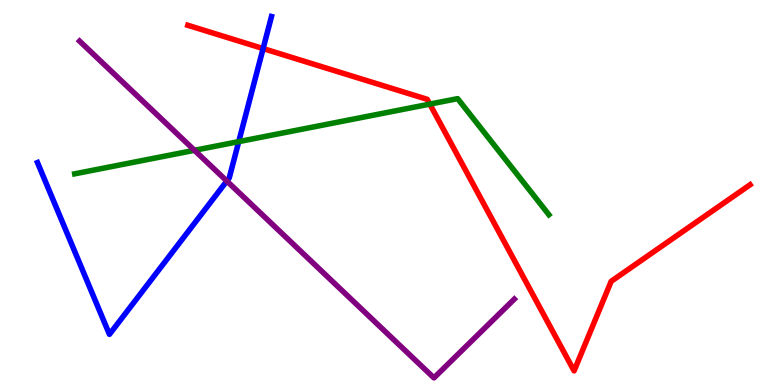[{'lines': ['blue', 'red'], 'intersections': [{'x': 3.39, 'y': 8.74}]}, {'lines': ['green', 'red'], 'intersections': [{'x': 5.55, 'y': 7.3}]}, {'lines': ['purple', 'red'], 'intersections': []}, {'lines': ['blue', 'green'], 'intersections': [{'x': 3.08, 'y': 6.32}]}, {'lines': ['blue', 'purple'], 'intersections': [{'x': 2.93, 'y': 5.3}]}, {'lines': ['green', 'purple'], 'intersections': [{'x': 2.51, 'y': 6.1}]}]